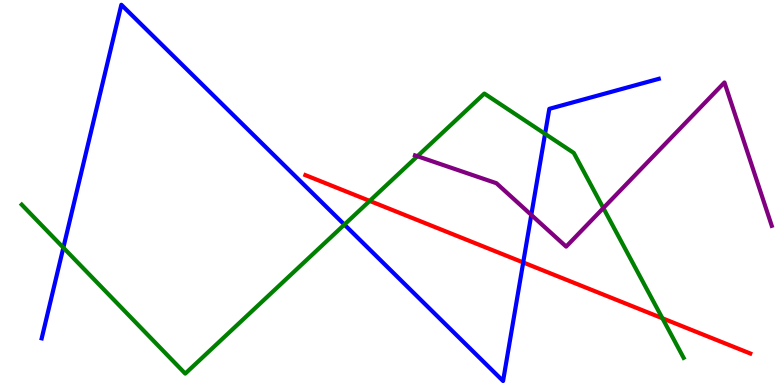[{'lines': ['blue', 'red'], 'intersections': [{'x': 6.75, 'y': 3.18}]}, {'lines': ['green', 'red'], 'intersections': [{'x': 4.77, 'y': 4.78}, {'x': 8.55, 'y': 1.73}]}, {'lines': ['purple', 'red'], 'intersections': []}, {'lines': ['blue', 'green'], 'intersections': [{'x': 0.817, 'y': 3.57}, {'x': 4.44, 'y': 4.17}, {'x': 7.03, 'y': 6.52}]}, {'lines': ['blue', 'purple'], 'intersections': [{'x': 6.86, 'y': 4.42}]}, {'lines': ['green', 'purple'], 'intersections': [{'x': 5.39, 'y': 5.94}, {'x': 7.78, 'y': 4.6}]}]